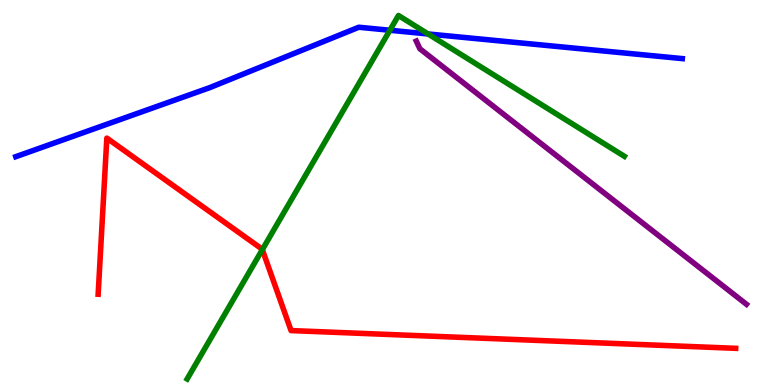[{'lines': ['blue', 'red'], 'intersections': []}, {'lines': ['green', 'red'], 'intersections': [{'x': 3.38, 'y': 3.52}]}, {'lines': ['purple', 'red'], 'intersections': []}, {'lines': ['blue', 'green'], 'intersections': [{'x': 5.03, 'y': 9.21}, {'x': 5.52, 'y': 9.12}]}, {'lines': ['blue', 'purple'], 'intersections': []}, {'lines': ['green', 'purple'], 'intersections': []}]